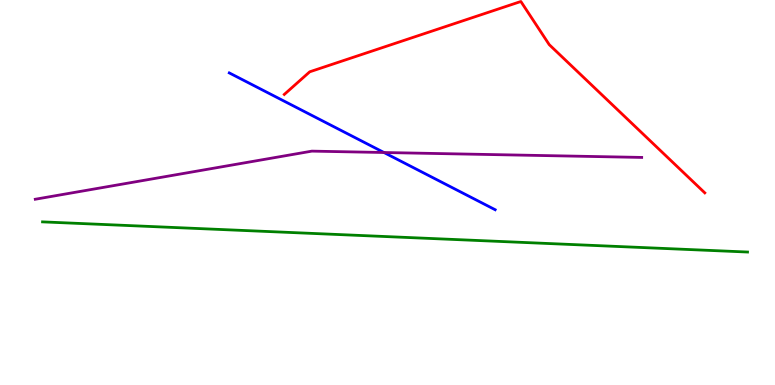[{'lines': ['blue', 'red'], 'intersections': []}, {'lines': ['green', 'red'], 'intersections': []}, {'lines': ['purple', 'red'], 'intersections': []}, {'lines': ['blue', 'green'], 'intersections': []}, {'lines': ['blue', 'purple'], 'intersections': [{'x': 4.95, 'y': 6.04}]}, {'lines': ['green', 'purple'], 'intersections': []}]